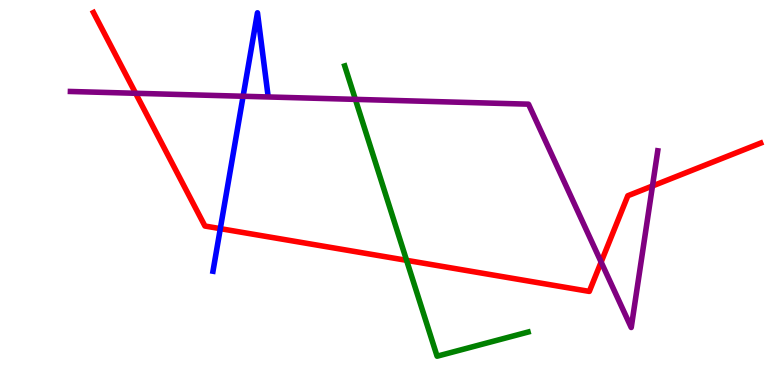[{'lines': ['blue', 'red'], 'intersections': [{'x': 2.84, 'y': 4.06}]}, {'lines': ['green', 'red'], 'intersections': [{'x': 5.25, 'y': 3.24}]}, {'lines': ['purple', 'red'], 'intersections': [{'x': 1.75, 'y': 7.58}, {'x': 7.76, 'y': 3.19}, {'x': 8.42, 'y': 5.17}]}, {'lines': ['blue', 'green'], 'intersections': []}, {'lines': ['blue', 'purple'], 'intersections': [{'x': 3.14, 'y': 7.5}]}, {'lines': ['green', 'purple'], 'intersections': [{'x': 4.59, 'y': 7.42}]}]